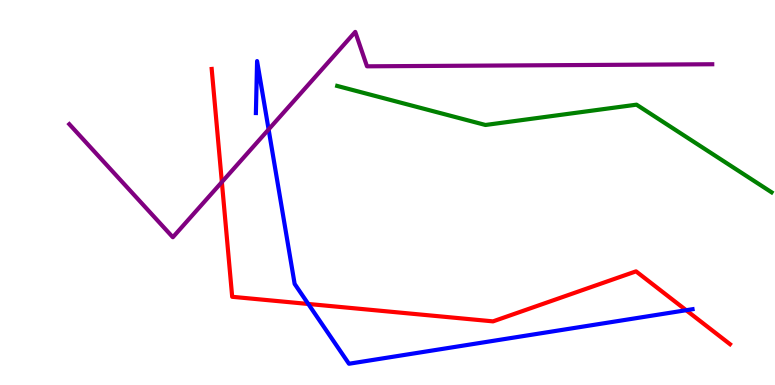[{'lines': ['blue', 'red'], 'intersections': [{'x': 3.98, 'y': 2.1}, {'x': 8.85, 'y': 1.94}]}, {'lines': ['green', 'red'], 'intersections': []}, {'lines': ['purple', 'red'], 'intersections': [{'x': 2.86, 'y': 5.27}]}, {'lines': ['blue', 'green'], 'intersections': []}, {'lines': ['blue', 'purple'], 'intersections': [{'x': 3.47, 'y': 6.64}]}, {'lines': ['green', 'purple'], 'intersections': []}]